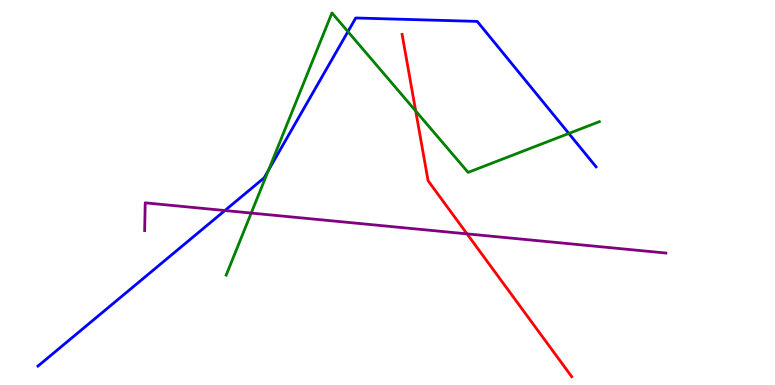[{'lines': ['blue', 'red'], 'intersections': []}, {'lines': ['green', 'red'], 'intersections': [{'x': 5.36, 'y': 7.12}]}, {'lines': ['purple', 'red'], 'intersections': [{'x': 6.03, 'y': 3.93}]}, {'lines': ['blue', 'green'], 'intersections': [{'x': 3.46, 'y': 5.58}, {'x': 4.49, 'y': 9.18}, {'x': 7.34, 'y': 6.53}]}, {'lines': ['blue', 'purple'], 'intersections': [{'x': 2.9, 'y': 4.53}]}, {'lines': ['green', 'purple'], 'intersections': [{'x': 3.24, 'y': 4.47}]}]